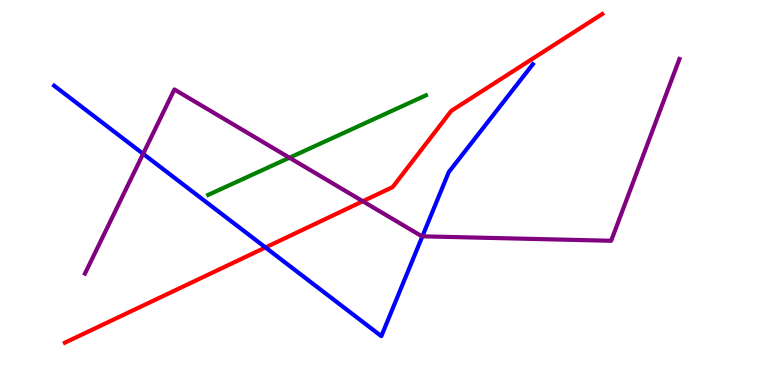[{'lines': ['blue', 'red'], 'intersections': [{'x': 3.43, 'y': 3.57}]}, {'lines': ['green', 'red'], 'intersections': []}, {'lines': ['purple', 'red'], 'intersections': [{'x': 4.68, 'y': 4.77}]}, {'lines': ['blue', 'green'], 'intersections': []}, {'lines': ['blue', 'purple'], 'intersections': [{'x': 1.85, 'y': 6.0}, {'x': 5.45, 'y': 3.86}]}, {'lines': ['green', 'purple'], 'intersections': [{'x': 3.73, 'y': 5.9}]}]